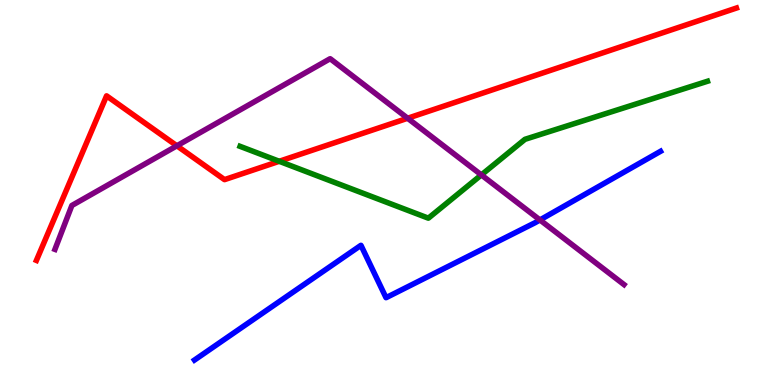[{'lines': ['blue', 'red'], 'intersections': []}, {'lines': ['green', 'red'], 'intersections': [{'x': 3.6, 'y': 5.81}]}, {'lines': ['purple', 'red'], 'intersections': [{'x': 2.28, 'y': 6.21}, {'x': 5.26, 'y': 6.93}]}, {'lines': ['blue', 'green'], 'intersections': []}, {'lines': ['blue', 'purple'], 'intersections': [{'x': 6.97, 'y': 4.29}]}, {'lines': ['green', 'purple'], 'intersections': [{'x': 6.21, 'y': 5.46}]}]